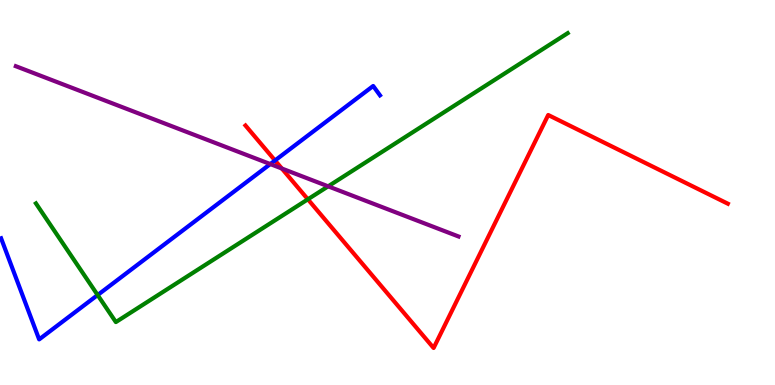[{'lines': ['blue', 'red'], 'intersections': [{'x': 3.55, 'y': 5.83}]}, {'lines': ['green', 'red'], 'intersections': [{'x': 3.97, 'y': 4.82}]}, {'lines': ['purple', 'red'], 'intersections': [{'x': 3.64, 'y': 5.62}]}, {'lines': ['blue', 'green'], 'intersections': [{'x': 1.26, 'y': 2.34}]}, {'lines': ['blue', 'purple'], 'intersections': [{'x': 3.49, 'y': 5.74}]}, {'lines': ['green', 'purple'], 'intersections': [{'x': 4.23, 'y': 5.16}]}]